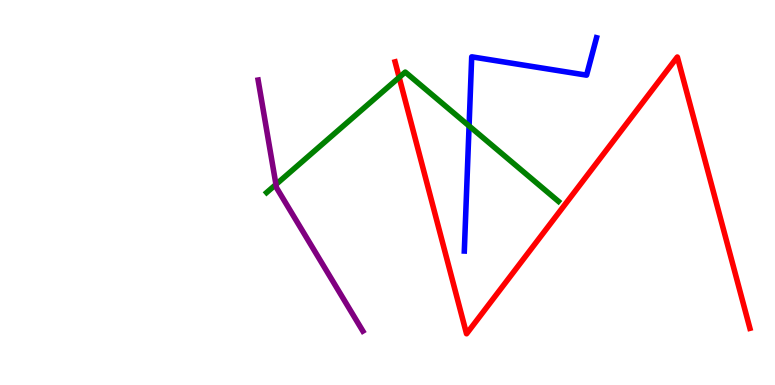[{'lines': ['blue', 'red'], 'intersections': []}, {'lines': ['green', 'red'], 'intersections': [{'x': 5.15, 'y': 7.99}]}, {'lines': ['purple', 'red'], 'intersections': []}, {'lines': ['blue', 'green'], 'intersections': [{'x': 6.05, 'y': 6.73}]}, {'lines': ['blue', 'purple'], 'intersections': []}, {'lines': ['green', 'purple'], 'intersections': [{'x': 3.56, 'y': 5.21}]}]